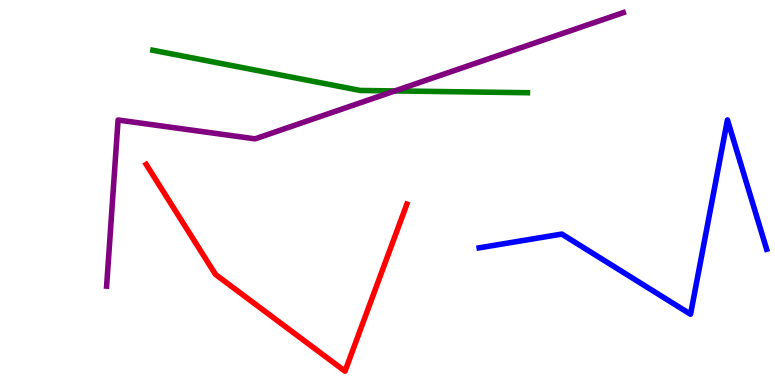[{'lines': ['blue', 'red'], 'intersections': []}, {'lines': ['green', 'red'], 'intersections': []}, {'lines': ['purple', 'red'], 'intersections': []}, {'lines': ['blue', 'green'], 'intersections': []}, {'lines': ['blue', 'purple'], 'intersections': []}, {'lines': ['green', 'purple'], 'intersections': [{'x': 5.1, 'y': 7.64}]}]